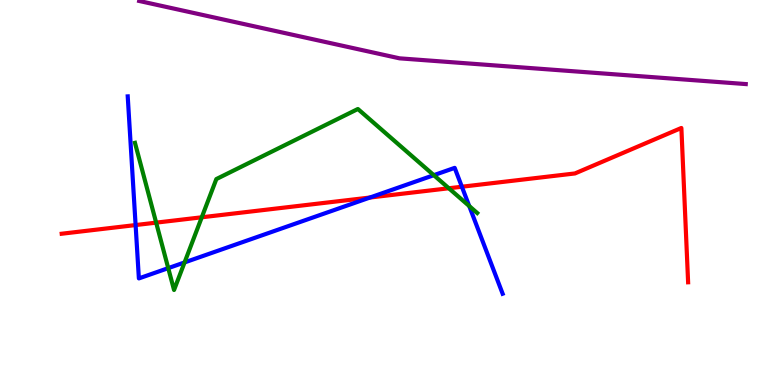[{'lines': ['blue', 'red'], 'intersections': [{'x': 1.75, 'y': 4.15}, {'x': 4.77, 'y': 4.87}, {'x': 5.96, 'y': 5.15}]}, {'lines': ['green', 'red'], 'intersections': [{'x': 2.01, 'y': 4.22}, {'x': 2.6, 'y': 4.36}, {'x': 5.79, 'y': 5.11}]}, {'lines': ['purple', 'red'], 'intersections': []}, {'lines': ['blue', 'green'], 'intersections': [{'x': 2.17, 'y': 3.04}, {'x': 2.38, 'y': 3.18}, {'x': 5.6, 'y': 5.45}, {'x': 6.05, 'y': 4.65}]}, {'lines': ['blue', 'purple'], 'intersections': []}, {'lines': ['green', 'purple'], 'intersections': []}]